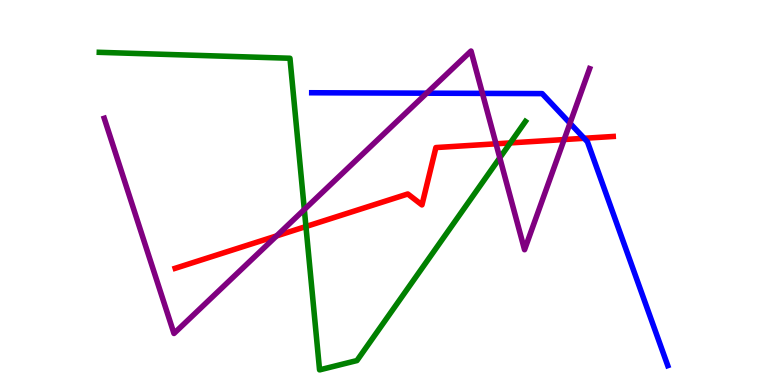[{'lines': ['blue', 'red'], 'intersections': [{'x': 7.54, 'y': 6.41}]}, {'lines': ['green', 'red'], 'intersections': [{'x': 3.95, 'y': 4.12}, {'x': 6.58, 'y': 6.29}]}, {'lines': ['purple', 'red'], 'intersections': [{'x': 3.57, 'y': 3.87}, {'x': 6.4, 'y': 6.26}, {'x': 7.28, 'y': 6.38}]}, {'lines': ['blue', 'green'], 'intersections': []}, {'lines': ['blue', 'purple'], 'intersections': [{'x': 5.51, 'y': 7.58}, {'x': 6.22, 'y': 7.57}, {'x': 7.35, 'y': 6.8}]}, {'lines': ['green', 'purple'], 'intersections': [{'x': 3.93, 'y': 4.56}, {'x': 6.45, 'y': 5.9}]}]